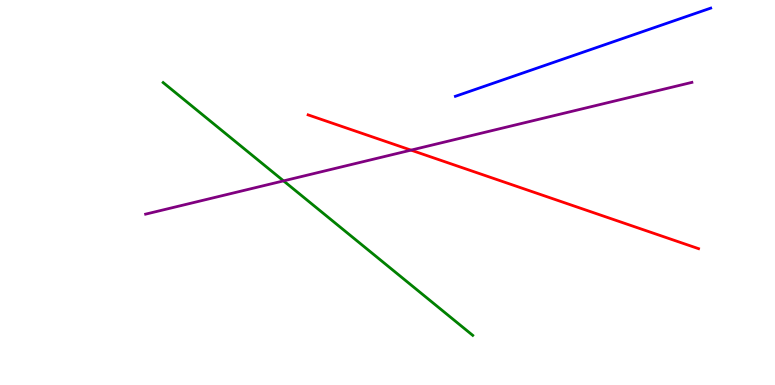[{'lines': ['blue', 'red'], 'intersections': []}, {'lines': ['green', 'red'], 'intersections': []}, {'lines': ['purple', 'red'], 'intersections': [{'x': 5.3, 'y': 6.1}]}, {'lines': ['blue', 'green'], 'intersections': []}, {'lines': ['blue', 'purple'], 'intersections': []}, {'lines': ['green', 'purple'], 'intersections': [{'x': 3.66, 'y': 5.3}]}]